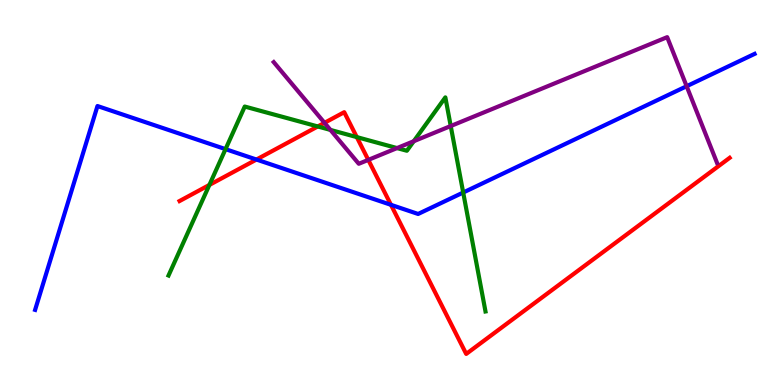[{'lines': ['blue', 'red'], 'intersections': [{'x': 3.31, 'y': 5.86}, {'x': 5.04, 'y': 4.68}]}, {'lines': ['green', 'red'], 'intersections': [{'x': 2.7, 'y': 5.2}, {'x': 4.1, 'y': 6.72}, {'x': 4.6, 'y': 6.44}]}, {'lines': ['purple', 'red'], 'intersections': [{'x': 4.19, 'y': 6.81}, {'x': 4.75, 'y': 5.85}]}, {'lines': ['blue', 'green'], 'intersections': [{'x': 2.91, 'y': 6.13}, {'x': 5.98, 'y': 5.0}]}, {'lines': ['blue', 'purple'], 'intersections': [{'x': 8.86, 'y': 7.76}]}, {'lines': ['green', 'purple'], 'intersections': [{'x': 4.26, 'y': 6.63}, {'x': 5.12, 'y': 6.15}, {'x': 5.34, 'y': 6.33}, {'x': 5.82, 'y': 6.73}]}]